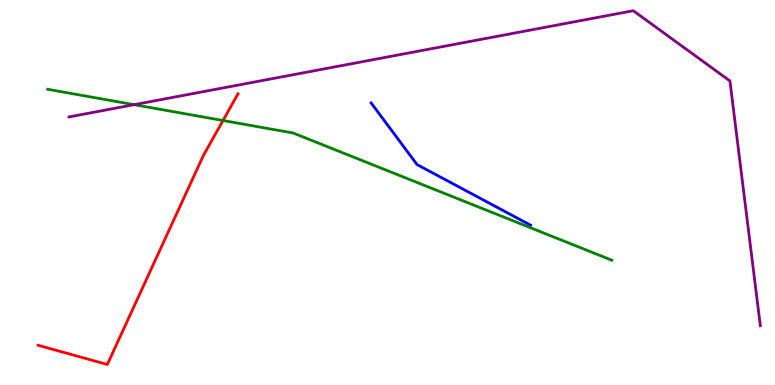[{'lines': ['blue', 'red'], 'intersections': []}, {'lines': ['green', 'red'], 'intersections': [{'x': 2.88, 'y': 6.87}]}, {'lines': ['purple', 'red'], 'intersections': []}, {'lines': ['blue', 'green'], 'intersections': []}, {'lines': ['blue', 'purple'], 'intersections': []}, {'lines': ['green', 'purple'], 'intersections': [{'x': 1.73, 'y': 7.28}]}]